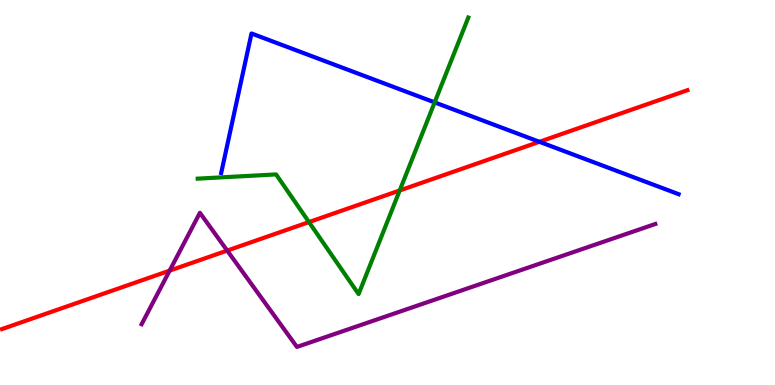[{'lines': ['blue', 'red'], 'intersections': [{'x': 6.96, 'y': 6.32}]}, {'lines': ['green', 'red'], 'intersections': [{'x': 3.99, 'y': 4.23}, {'x': 5.16, 'y': 5.05}]}, {'lines': ['purple', 'red'], 'intersections': [{'x': 2.19, 'y': 2.97}, {'x': 2.93, 'y': 3.49}]}, {'lines': ['blue', 'green'], 'intersections': [{'x': 5.61, 'y': 7.34}]}, {'lines': ['blue', 'purple'], 'intersections': []}, {'lines': ['green', 'purple'], 'intersections': []}]